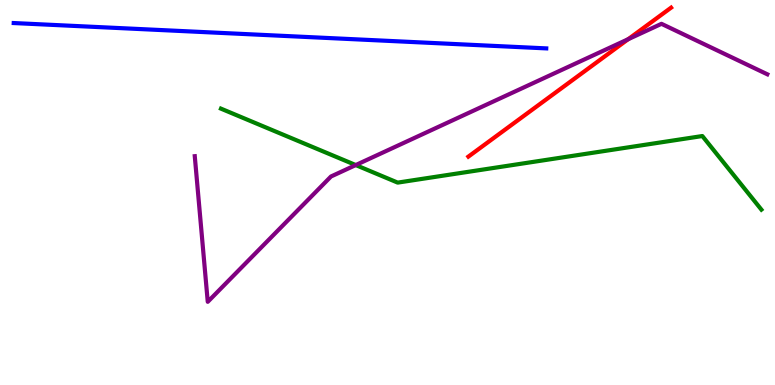[{'lines': ['blue', 'red'], 'intersections': []}, {'lines': ['green', 'red'], 'intersections': []}, {'lines': ['purple', 'red'], 'intersections': [{'x': 8.1, 'y': 8.98}]}, {'lines': ['blue', 'green'], 'intersections': []}, {'lines': ['blue', 'purple'], 'intersections': []}, {'lines': ['green', 'purple'], 'intersections': [{'x': 4.59, 'y': 5.71}]}]